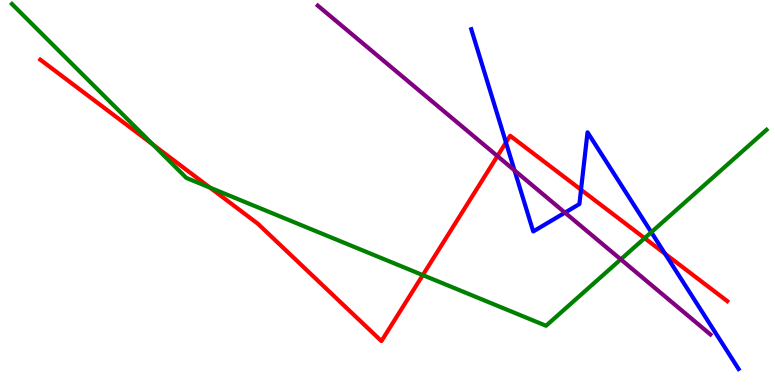[{'lines': ['blue', 'red'], 'intersections': [{'x': 6.53, 'y': 6.3}, {'x': 7.5, 'y': 5.07}, {'x': 8.58, 'y': 3.41}]}, {'lines': ['green', 'red'], 'intersections': [{'x': 1.97, 'y': 6.24}, {'x': 2.71, 'y': 5.13}, {'x': 5.46, 'y': 2.85}, {'x': 8.32, 'y': 3.81}]}, {'lines': ['purple', 'red'], 'intersections': [{'x': 6.42, 'y': 5.95}]}, {'lines': ['blue', 'green'], 'intersections': [{'x': 8.4, 'y': 3.97}]}, {'lines': ['blue', 'purple'], 'intersections': [{'x': 6.64, 'y': 5.57}, {'x': 7.29, 'y': 4.48}]}, {'lines': ['green', 'purple'], 'intersections': [{'x': 8.01, 'y': 3.26}]}]